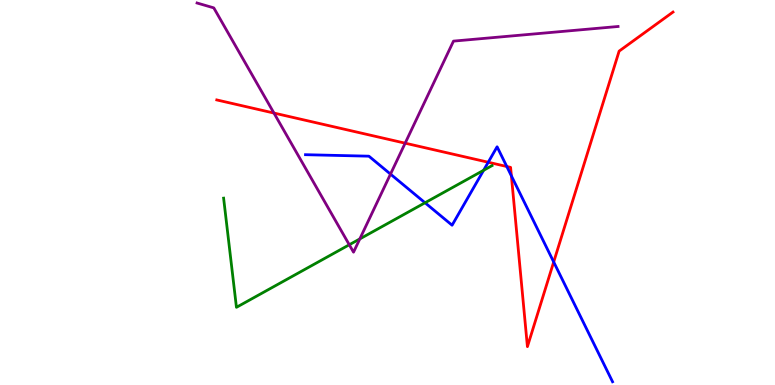[{'lines': ['blue', 'red'], 'intersections': [{'x': 6.3, 'y': 5.79}, {'x': 6.54, 'y': 5.68}, {'x': 6.6, 'y': 5.43}, {'x': 7.14, 'y': 3.2}]}, {'lines': ['green', 'red'], 'intersections': []}, {'lines': ['purple', 'red'], 'intersections': [{'x': 3.53, 'y': 7.06}, {'x': 5.23, 'y': 6.28}]}, {'lines': ['blue', 'green'], 'intersections': [{'x': 5.48, 'y': 4.73}, {'x': 6.24, 'y': 5.58}]}, {'lines': ['blue', 'purple'], 'intersections': [{'x': 5.04, 'y': 5.48}]}, {'lines': ['green', 'purple'], 'intersections': [{'x': 4.51, 'y': 3.64}, {'x': 4.64, 'y': 3.79}]}]